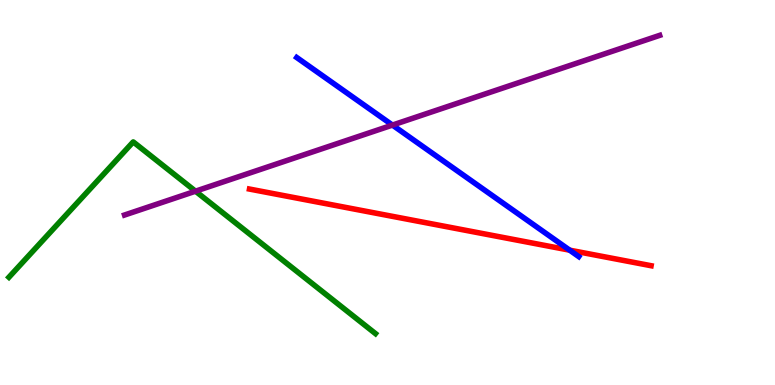[{'lines': ['blue', 'red'], 'intersections': [{'x': 7.35, 'y': 3.5}]}, {'lines': ['green', 'red'], 'intersections': []}, {'lines': ['purple', 'red'], 'intersections': []}, {'lines': ['blue', 'green'], 'intersections': []}, {'lines': ['blue', 'purple'], 'intersections': [{'x': 5.06, 'y': 6.75}]}, {'lines': ['green', 'purple'], 'intersections': [{'x': 2.52, 'y': 5.03}]}]